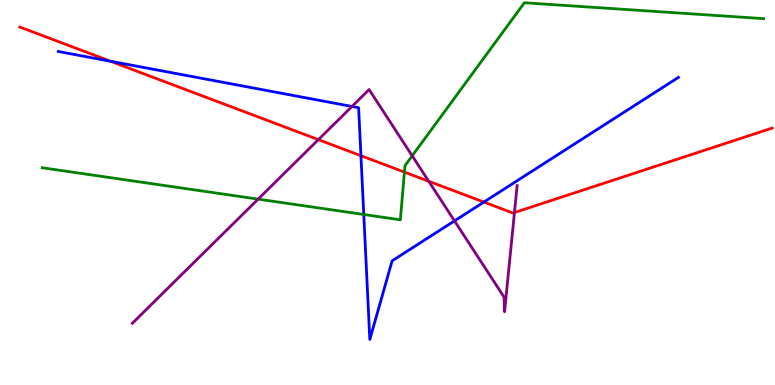[{'lines': ['blue', 'red'], 'intersections': [{'x': 1.43, 'y': 8.41}, {'x': 4.66, 'y': 5.96}, {'x': 6.24, 'y': 4.75}]}, {'lines': ['green', 'red'], 'intersections': [{'x': 5.22, 'y': 5.53}]}, {'lines': ['purple', 'red'], 'intersections': [{'x': 4.11, 'y': 6.37}, {'x': 5.53, 'y': 5.29}, {'x': 6.64, 'y': 4.48}]}, {'lines': ['blue', 'green'], 'intersections': [{'x': 4.69, 'y': 4.43}]}, {'lines': ['blue', 'purple'], 'intersections': [{'x': 4.54, 'y': 7.23}, {'x': 5.86, 'y': 4.26}]}, {'lines': ['green', 'purple'], 'intersections': [{'x': 3.33, 'y': 4.83}, {'x': 5.32, 'y': 5.95}]}]